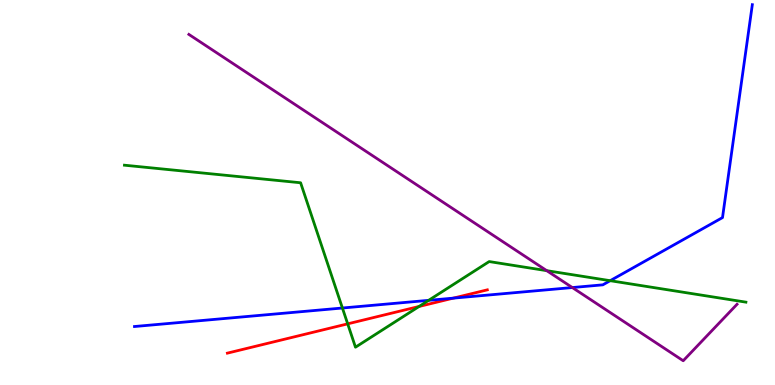[{'lines': ['blue', 'red'], 'intersections': [{'x': 5.85, 'y': 2.26}]}, {'lines': ['green', 'red'], 'intersections': [{'x': 4.49, 'y': 1.59}, {'x': 5.41, 'y': 2.04}]}, {'lines': ['purple', 'red'], 'intersections': []}, {'lines': ['blue', 'green'], 'intersections': [{'x': 4.42, 'y': 2.0}, {'x': 5.53, 'y': 2.2}, {'x': 7.87, 'y': 2.71}]}, {'lines': ['blue', 'purple'], 'intersections': [{'x': 7.38, 'y': 2.53}]}, {'lines': ['green', 'purple'], 'intersections': [{'x': 7.05, 'y': 2.97}]}]